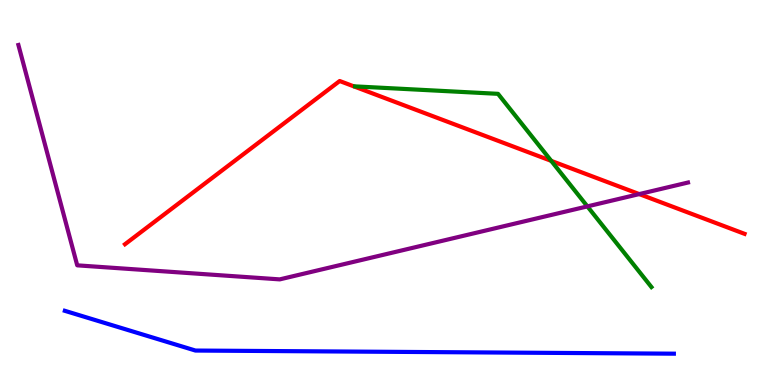[{'lines': ['blue', 'red'], 'intersections': []}, {'lines': ['green', 'red'], 'intersections': [{'x': 7.11, 'y': 5.82}]}, {'lines': ['purple', 'red'], 'intersections': [{'x': 8.25, 'y': 4.96}]}, {'lines': ['blue', 'green'], 'intersections': []}, {'lines': ['blue', 'purple'], 'intersections': []}, {'lines': ['green', 'purple'], 'intersections': [{'x': 7.58, 'y': 4.64}]}]